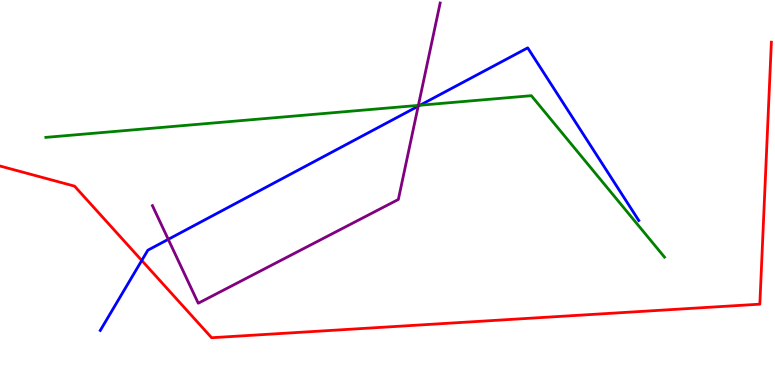[{'lines': ['blue', 'red'], 'intersections': [{'x': 1.83, 'y': 3.23}]}, {'lines': ['green', 'red'], 'intersections': []}, {'lines': ['purple', 'red'], 'intersections': []}, {'lines': ['blue', 'green'], 'intersections': [{'x': 5.42, 'y': 7.27}]}, {'lines': ['blue', 'purple'], 'intersections': [{'x': 2.17, 'y': 3.78}, {'x': 5.4, 'y': 7.24}]}, {'lines': ['green', 'purple'], 'intersections': [{'x': 5.4, 'y': 7.26}]}]